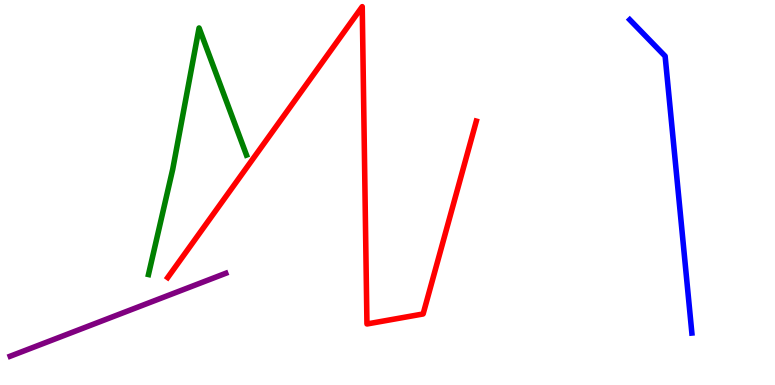[{'lines': ['blue', 'red'], 'intersections': []}, {'lines': ['green', 'red'], 'intersections': []}, {'lines': ['purple', 'red'], 'intersections': []}, {'lines': ['blue', 'green'], 'intersections': []}, {'lines': ['blue', 'purple'], 'intersections': []}, {'lines': ['green', 'purple'], 'intersections': []}]